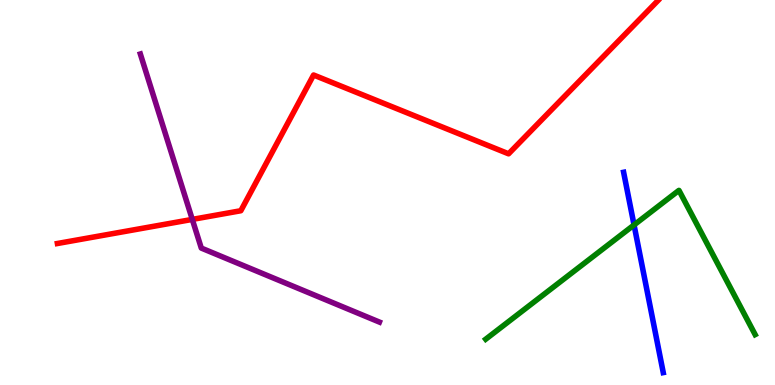[{'lines': ['blue', 'red'], 'intersections': []}, {'lines': ['green', 'red'], 'intersections': []}, {'lines': ['purple', 'red'], 'intersections': [{'x': 2.48, 'y': 4.3}]}, {'lines': ['blue', 'green'], 'intersections': [{'x': 8.18, 'y': 4.16}]}, {'lines': ['blue', 'purple'], 'intersections': []}, {'lines': ['green', 'purple'], 'intersections': []}]